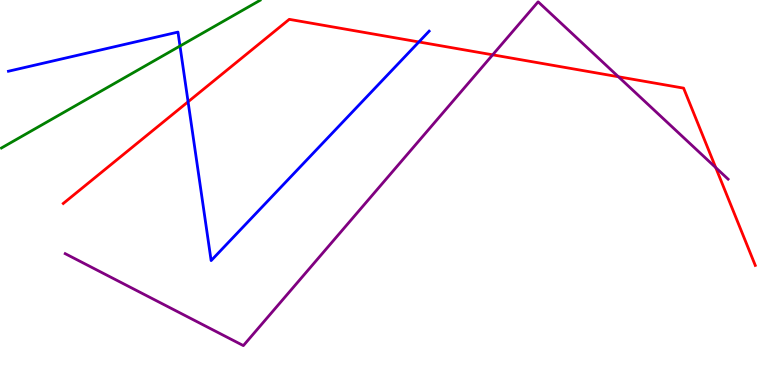[{'lines': ['blue', 'red'], 'intersections': [{'x': 2.43, 'y': 7.36}, {'x': 5.41, 'y': 8.91}]}, {'lines': ['green', 'red'], 'intersections': []}, {'lines': ['purple', 'red'], 'intersections': [{'x': 6.36, 'y': 8.58}, {'x': 7.98, 'y': 8.01}, {'x': 9.24, 'y': 5.65}]}, {'lines': ['blue', 'green'], 'intersections': [{'x': 2.32, 'y': 8.8}]}, {'lines': ['blue', 'purple'], 'intersections': []}, {'lines': ['green', 'purple'], 'intersections': []}]